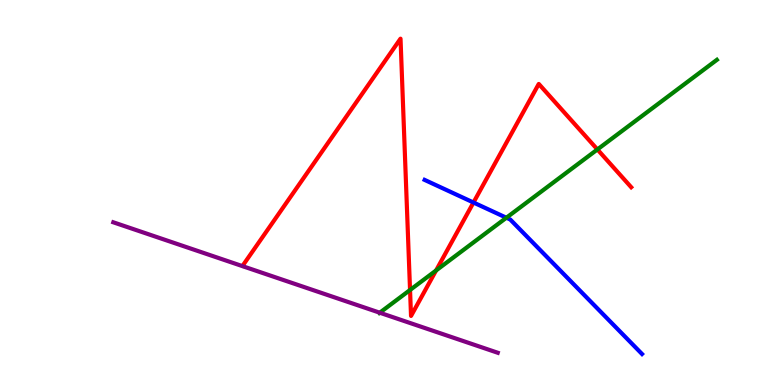[{'lines': ['blue', 'red'], 'intersections': [{'x': 6.11, 'y': 4.74}]}, {'lines': ['green', 'red'], 'intersections': [{'x': 5.29, 'y': 2.47}, {'x': 5.63, 'y': 2.97}, {'x': 7.71, 'y': 6.12}]}, {'lines': ['purple', 'red'], 'intersections': []}, {'lines': ['blue', 'green'], 'intersections': [{'x': 6.53, 'y': 4.34}]}, {'lines': ['blue', 'purple'], 'intersections': []}, {'lines': ['green', 'purple'], 'intersections': [{'x': 4.9, 'y': 1.88}]}]